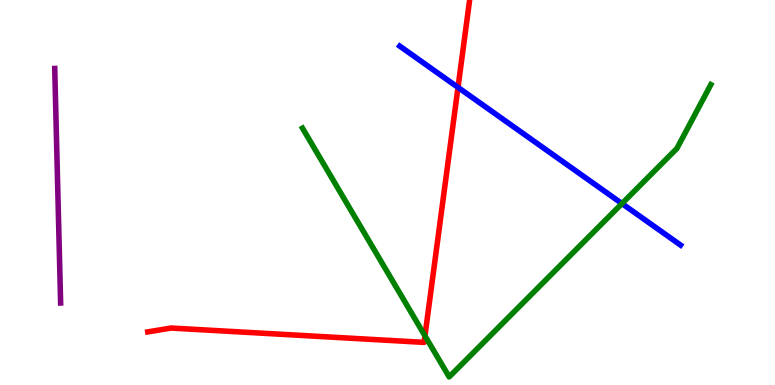[{'lines': ['blue', 'red'], 'intersections': [{'x': 5.91, 'y': 7.73}]}, {'lines': ['green', 'red'], 'intersections': [{'x': 5.48, 'y': 1.28}]}, {'lines': ['purple', 'red'], 'intersections': []}, {'lines': ['blue', 'green'], 'intersections': [{'x': 8.03, 'y': 4.71}]}, {'lines': ['blue', 'purple'], 'intersections': []}, {'lines': ['green', 'purple'], 'intersections': []}]